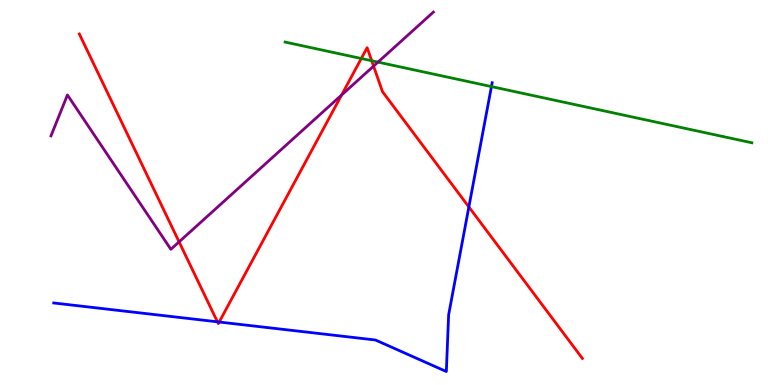[{'lines': ['blue', 'red'], 'intersections': [{'x': 2.81, 'y': 1.64}, {'x': 2.83, 'y': 1.64}, {'x': 6.05, 'y': 4.62}]}, {'lines': ['green', 'red'], 'intersections': [{'x': 4.66, 'y': 8.48}, {'x': 4.8, 'y': 8.42}]}, {'lines': ['purple', 'red'], 'intersections': [{'x': 2.31, 'y': 3.72}, {'x': 4.41, 'y': 7.53}, {'x': 4.82, 'y': 8.28}]}, {'lines': ['blue', 'green'], 'intersections': [{'x': 6.34, 'y': 7.75}]}, {'lines': ['blue', 'purple'], 'intersections': []}, {'lines': ['green', 'purple'], 'intersections': [{'x': 4.88, 'y': 8.39}]}]